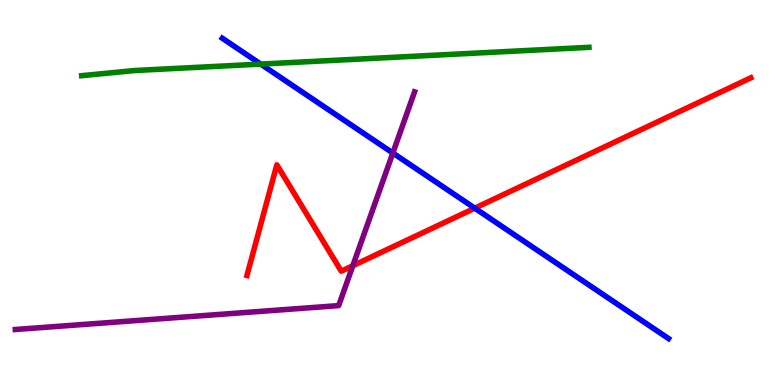[{'lines': ['blue', 'red'], 'intersections': [{'x': 6.13, 'y': 4.59}]}, {'lines': ['green', 'red'], 'intersections': []}, {'lines': ['purple', 'red'], 'intersections': [{'x': 4.55, 'y': 3.1}]}, {'lines': ['blue', 'green'], 'intersections': [{'x': 3.36, 'y': 8.34}]}, {'lines': ['blue', 'purple'], 'intersections': [{'x': 5.07, 'y': 6.03}]}, {'lines': ['green', 'purple'], 'intersections': []}]